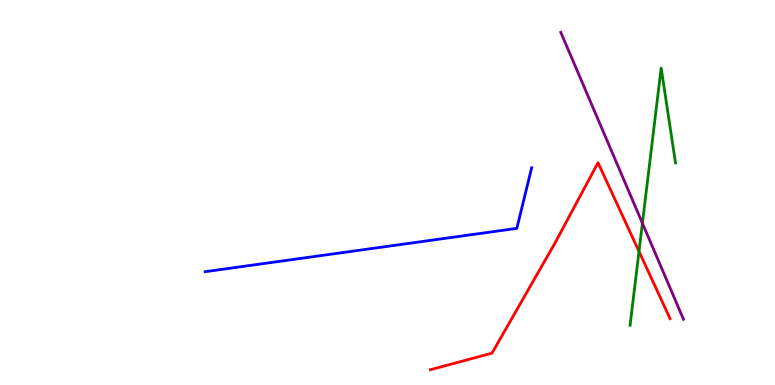[{'lines': ['blue', 'red'], 'intersections': []}, {'lines': ['green', 'red'], 'intersections': [{'x': 8.25, 'y': 3.47}]}, {'lines': ['purple', 'red'], 'intersections': []}, {'lines': ['blue', 'green'], 'intersections': []}, {'lines': ['blue', 'purple'], 'intersections': []}, {'lines': ['green', 'purple'], 'intersections': [{'x': 8.29, 'y': 4.2}]}]